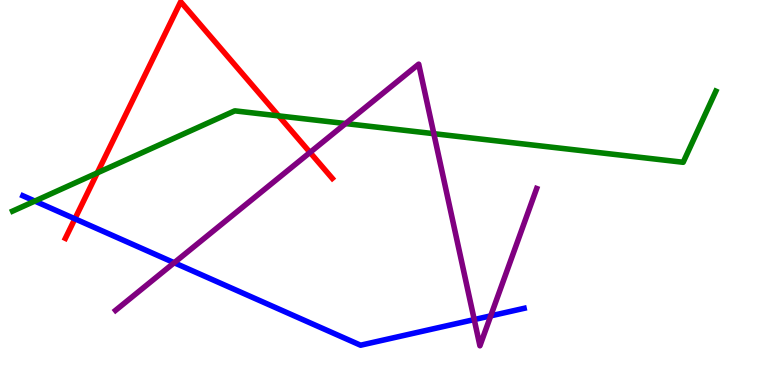[{'lines': ['blue', 'red'], 'intersections': [{'x': 0.966, 'y': 4.32}]}, {'lines': ['green', 'red'], 'intersections': [{'x': 1.26, 'y': 5.51}, {'x': 3.6, 'y': 6.99}]}, {'lines': ['purple', 'red'], 'intersections': [{'x': 4.0, 'y': 6.04}]}, {'lines': ['blue', 'green'], 'intersections': [{'x': 0.45, 'y': 4.78}]}, {'lines': ['blue', 'purple'], 'intersections': [{'x': 2.25, 'y': 3.18}, {'x': 6.12, 'y': 1.7}, {'x': 6.33, 'y': 1.8}]}, {'lines': ['green', 'purple'], 'intersections': [{'x': 4.46, 'y': 6.79}, {'x': 5.6, 'y': 6.53}]}]